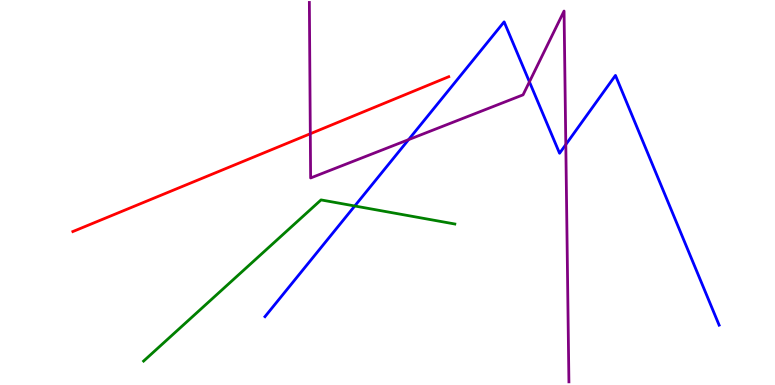[{'lines': ['blue', 'red'], 'intersections': []}, {'lines': ['green', 'red'], 'intersections': []}, {'lines': ['purple', 'red'], 'intersections': [{'x': 4.0, 'y': 6.53}]}, {'lines': ['blue', 'green'], 'intersections': [{'x': 4.58, 'y': 4.65}]}, {'lines': ['blue', 'purple'], 'intersections': [{'x': 5.27, 'y': 6.37}, {'x': 6.83, 'y': 7.87}, {'x': 7.3, 'y': 6.25}]}, {'lines': ['green', 'purple'], 'intersections': []}]